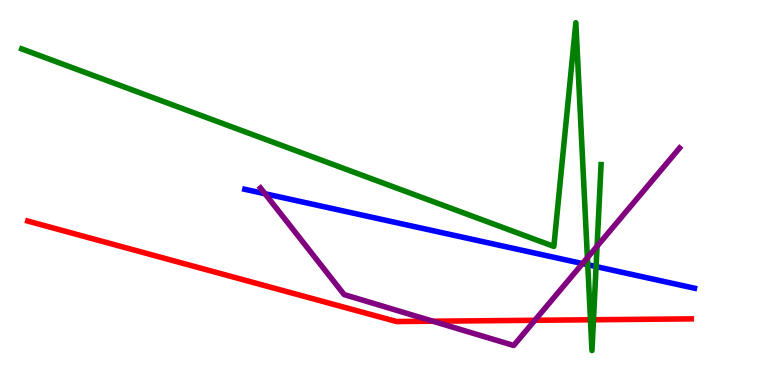[{'lines': ['blue', 'red'], 'intersections': []}, {'lines': ['green', 'red'], 'intersections': [{'x': 7.62, 'y': 1.69}, {'x': 7.66, 'y': 1.69}]}, {'lines': ['purple', 'red'], 'intersections': [{'x': 5.59, 'y': 1.66}, {'x': 6.9, 'y': 1.68}]}, {'lines': ['blue', 'green'], 'intersections': [{'x': 7.58, 'y': 3.12}, {'x': 7.69, 'y': 3.08}]}, {'lines': ['blue', 'purple'], 'intersections': [{'x': 3.42, 'y': 4.97}, {'x': 7.52, 'y': 3.15}]}, {'lines': ['green', 'purple'], 'intersections': [{'x': 7.58, 'y': 3.31}, {'x': 7.7, 'y': 3.6}]}]